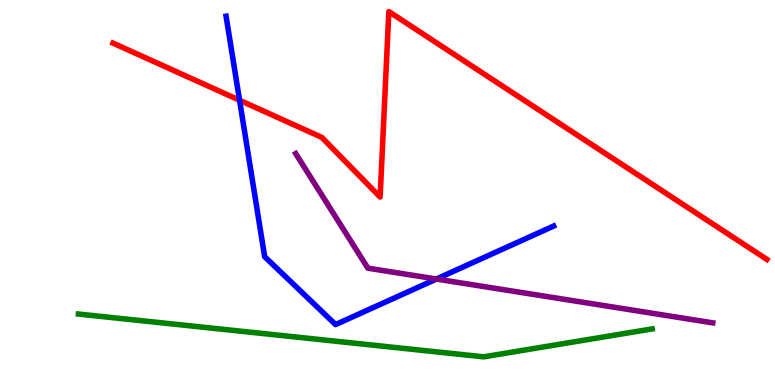[{'lines': ['blue', 'red'], 'intersections': [{'x': 3.09, 'y': 7.4}]}, {'lines': ['green', 'red'], 'intersections': []}, {'lines': ['purple', 'red'], 'intersections': []}, {'lines': ['blue', 'green'], 'intersections': []}, {'lines': ['blue', 'purple'], 'intersections': [{'x': 5.63, 'y': 2.75}]}, {'lines': ['green', 'purple'], 'intersections': []}]